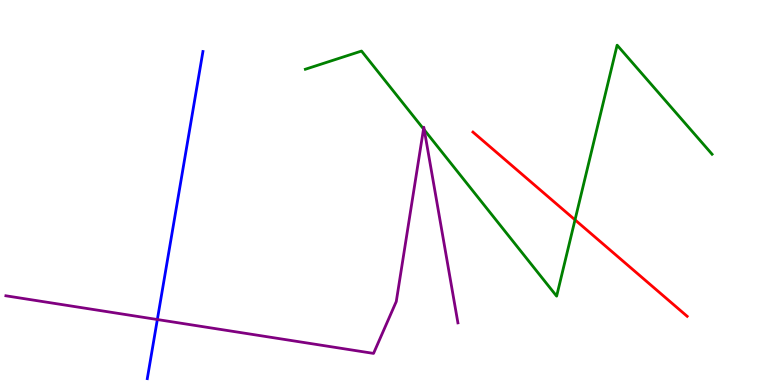[{'lines': ['blue', 'red'], 'intersections': []}, {'lines': ['green', 'red'], 'intersections': [{'x': 7.42, 'y': 4.29}]}, {'lines': ['purple', 'red'], 'intersections': []}, {'lines': ['blue', 'green'], 'intersections': []}, {'lines': ['blue', 'purple'], 'intersections': [{'x': 2.03, 'y': 1.7}]}, {'lines': ['green', 'purple'], 'intersections': [{'x': 5.46, 'y': 6.65}, {'x': 5.47, 'y': 6.63}]}]